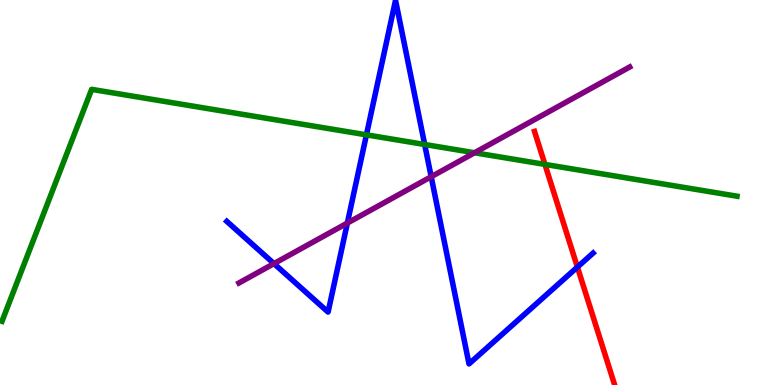[{'lines': ['blue', 'red'], 'intersections': [{'x': 7.45, 'y': 3.06}]}, {'lines': ['green', 'red'], 'intersections': [{'x': 7.03, 'y': 5.73}]}, {'lines': ['purple', 'red'], 'intersections': []}, {'lines': ['blue', 'green'], 'intersections': [{'x': 4.73, 'y': 6.5}, {'x': 5.48, 'y': 6.25}]}, {'lines': ['blue', 'purple'], 'intersections': [{'x': 3.54, 'y': 3.15}, {'x': 4.48, 'y': 4.21}, {'x': 5.56, 'y': 5.41}]}, {'lines': ['green', 'purple'], 'intersections': [{'x': 6.12, 'y': 6.03}]}]